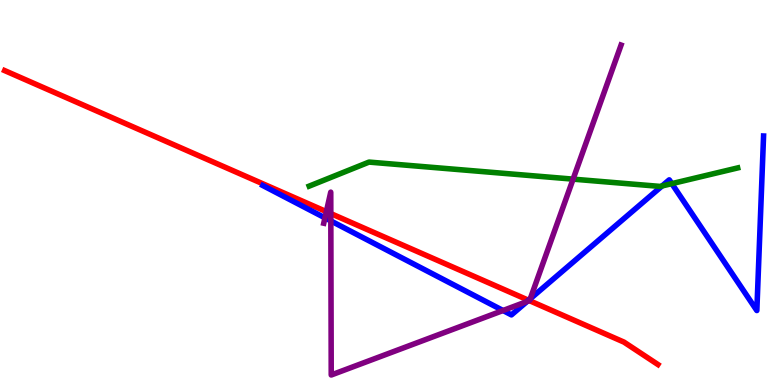[{'lines': ['blue', 'red'], 'intersections': [{'x': 6.82, 'y': 2.2}]}, {'lines': ['green', 'red'], 'intersections': []}, {'lines': ['purple', 'red'], 'intersections': [{'x': 4.21, 'y': 4.5}, {'x': 4.27, 'y': 4.45}, {'x': 6.83, 'y': 2.19}]}, {'lines': ['blue', 'green'], 'intersections': [{'x': 8.54, 'y': 5.17}, {'x': 8.67, 'y': 5.23}]}, {'lines': ['blue', 'purple'], 'intersections': [{'x': 4.19, 'y': 4.34}, {'x': 4.27, 'y': 4.26}, {'x': 6.49, 'y': 1.93}, {'x': 6.8, 'y': 2.17}, {'x': 6.84, 'y': 2.24}]}, {'lines': ['green', 'purple'], 'intersections': [{'x': 7.39, 'y': 5.35}]}]